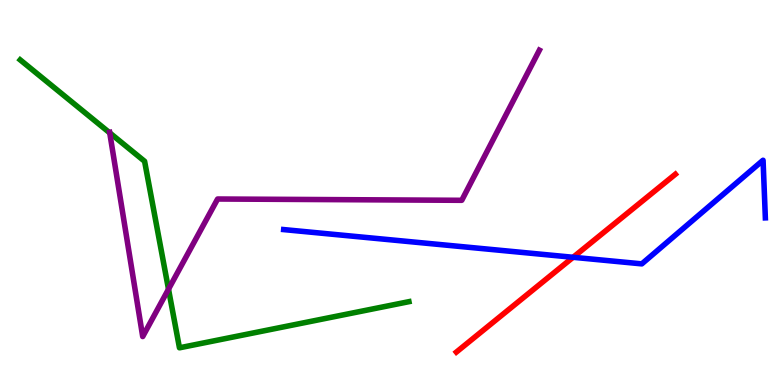[{'lines': ['blue', 'red'], 'intersections': [{'x': 7.39, 'y': 3.32}]}, {'lines': ['green', 'red'], 'intersections': []}, {'lines': ['purple', 'red'], 'intersections': []}, {'lines': ['blue', 'green'], 'intersections': []}, {'lines': ['blue', 'purple'], 'intersections': []}, {'lines': ['green', 'purple'], 'intersections': [{'x': 1.42, 'y': 6.55}, {'x': 2.17, 'y': 2.49}]}]